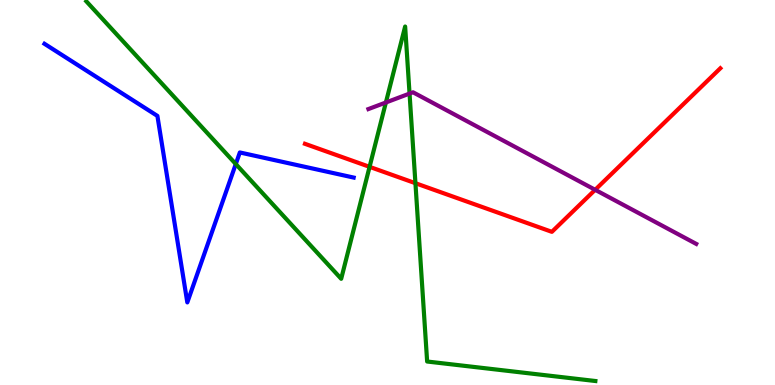[{'lines': ['blue', 'red'], 'intersections': []}, {'lines': ['green', 'red'], 'intersections': [{'x': 4.77, 'y': 5.67}, {'x': 5.36, 'y': 5.24}]}, {'lines': ['purple', 'red'], 'intersections': [{'x': 7.68, 'y': 5.07}]}, {'lines': ['blue', 'green'], 'intersections': [{'x': 3.04, 'y': 5.74}]}, {'lines': ['blue', 'purple'], 'intersections': []}, {'lines': ['green', 'purple'], 'intersections': [{'x': 4.98, 'y': 7.34}, {'x': 5.28, 'y': 7.57}]}]